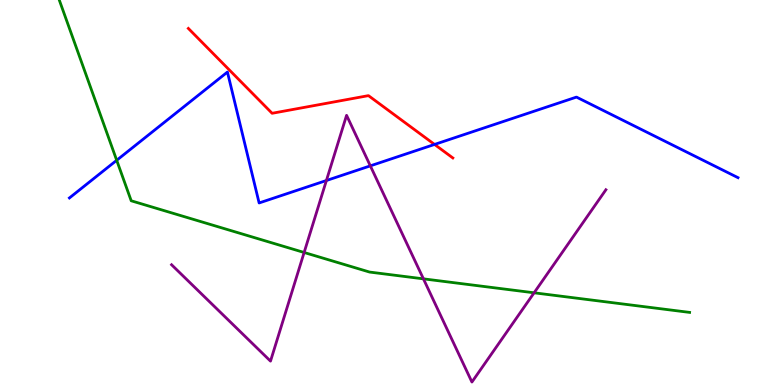[{'lines': ['blue', 'red'], 'intersections': [{'x': 5.61, 'y': 6.25}]}, {'lines': ['green', 'red'], 'intersections': []}, {'lines': ['purple', 'red'], 'intersections': []}, {'lines': ['blue', 'green'], 'intersections': [{'x': 1.51, 'y': 5.84}]}, {'lines': ['blue', 'purple'], 'intersections': [{'x': 4.21, 'y': 5.31}, {'x': 4.78, 'y': 5.69}]}, {'lines': ['green', 'purple'], 'intersections': [{'x': 3.92, 'y': 3.44}, {'x': 5.46, 'y': 2.76}, {'x': 6.89, 'y': 2.39}]}]